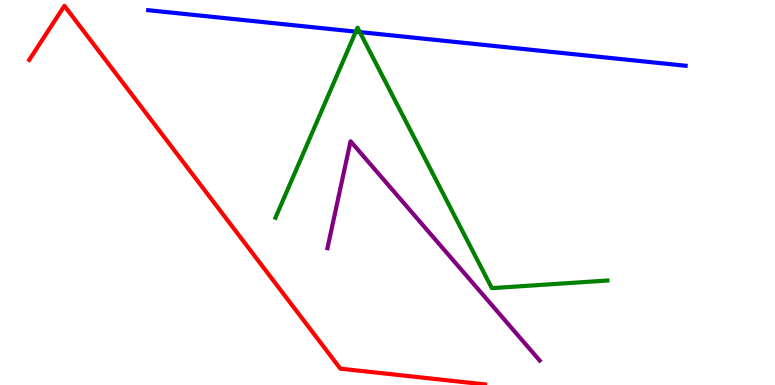[{'lines': ['blue', 'red'], 'intersections': []}, {'lines': ['green', 'red'], 'intersections': []}, {'lines': ['purple', 'red'], 'intersections': []}, {'lines': ['blue', 'green'], 'intersections': [{'x': 4.59, 'y': 9.18}, {'x': 4.64, 'y': 9.17}]}, {'lines': ['blue', 'purple'], 'intersections': []}, {'lines': ['green', 'purple'], 'intersections': []}]